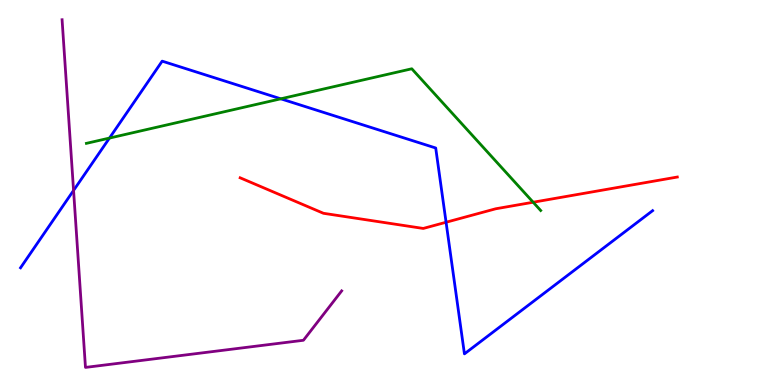[{'lines': ['blue', 'red'], 'intersections': [{'x': 5.76, 'y': 4.23}]}, {'lines': ['green', 'red'], 'intersections': [{'x': 6.88, 'y': 4.75}]}, {'lines': ['purple', 'red'], 'intersections': []}, {'lines': ['blue', 'green'], 'intersections': [{'x': 1.41, 'y': 6.41}, {'x': 3.62, 'y': 7.43}]}, {'lines': ['blue', 'purple'], 'intersections': [{'x': 0.949, 'y': 5.05}]}, {'lines': ['green', 'purple'], 'intersections': []}]